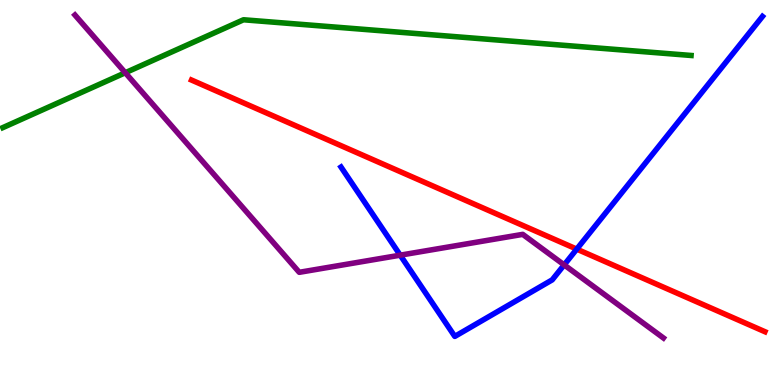[{'lines': ['blue', 'red'], 'intersections': [{'x': 7.44, 'y': 3.53}]}, {'lines': ['green', 'red'], 'intersections': []}, {'lines': ['purple', 'red'], 'intersections': []}, {'lines': ['blue', 'green'], 'intersections': []}, {'lines': ['blue', 'purple'], 'intersections': [{'x': 5.16, 'y': 3.37}, {'x': 7.28, 'y': 3.12}]}, {'lines': ['green', 'purple'], 'intersections': [{'x': 1.62, 'y': 8.11}]}]